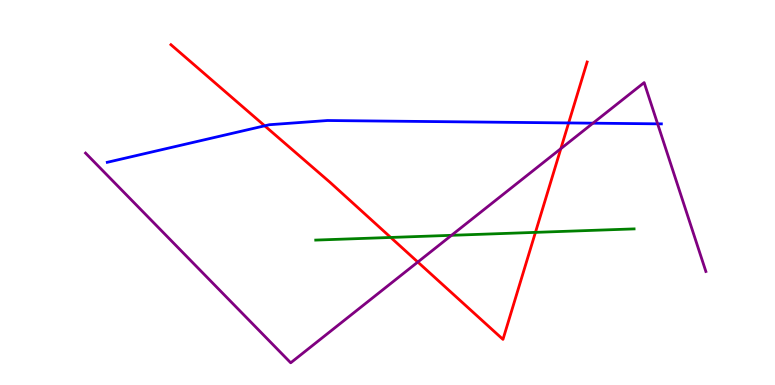[{'lines': ['blue', 'red'], 'intersections': [{'x': 3.42, 'y': 6.73}, {'x': 7.34, 'y': 6.81}]}, {'lines': ['green', 'red'], 'intersections': [{'x': 5.04, 'y': 3.83}, {'x': 6.91, 'y': 3.96}]}, {'lines': ['purple', 'red'], 'intersections': [{'x': 5.39, 'y': 3.19}, {'x': 7.24, 'y': 6.14}]}, {'lines': ['blue', 'green'], 'intersections': []}, {'lines': ['blue', 'purple'], 'intersections': [{'x': 7.65, 'y': 6.8}, {'x': 8.49, 'y': 6.78}]}, {'lines': ['green', 'purple'], 'intersections': [{'x': 5.83, 'y': 3.89}]}]